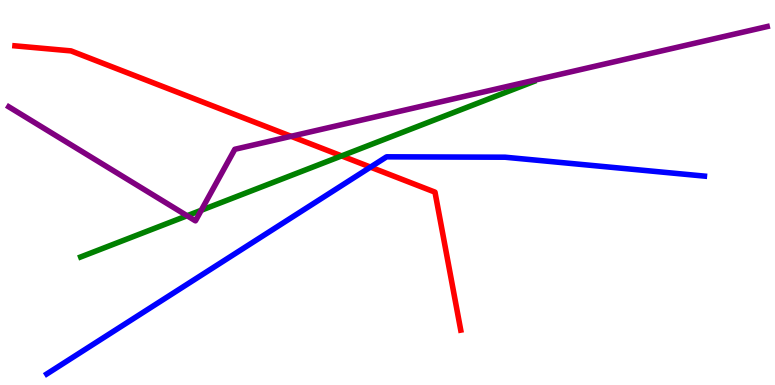[{'lines': ['blue', 'red'], 'intersections': [{'x': 4.78, 'y': 5.66}]}, {'lines': ['green', 'red'], 'intersections': [{'x': 4.41, 'y': 5.95}]}, {'lines': ['purple', 'red'], 'intersections': [{'x': 3.76, 'y': 6.46}]}, {'lines': ['blue', 'green'], 'intersections': []}, {'lines': ['blue', 'purple'], 'intersections': []}, {'lines': ['green', 'purple'], 'intersections': [{'x': 2.41, 'y': 4.4}, {'x': 2.6, 'y': 4.54}]}]